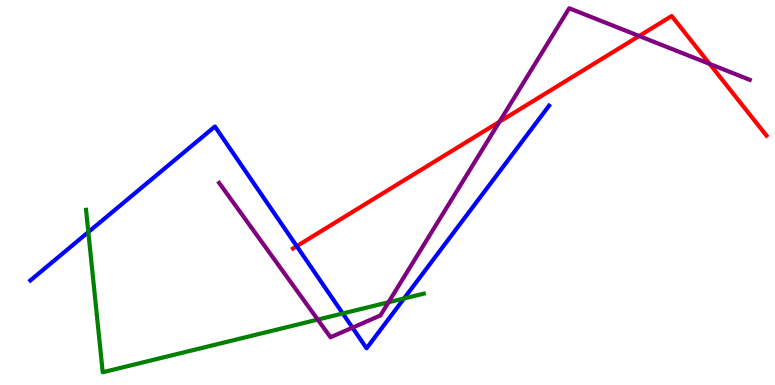[{'lines': ['blue', 'red'], 'intersections': [{'x': 3.83, 'y': 3.61}]}, {'lines': ['green', 'red'], 'intersections': []}, {'lines': ['purple', 'red'], 'intersections': [{'x': 6.44, 'y': 6.84}, {'x': 8.25, 'y': 9.07}, {'x': 9.16, 'y': 8.34}]}, {'lines': ['blue', 'green'], 'intersections': [{'x': 1.14, 'y': 3.97}, {'x': 4.42, 'y': 1.86}, {'x': 5.21, 'y': 2.25}]}, {'lines': ['blue', 'purple'], 'intersections': [{'x': 4.55, 'y': 1.49}]}, {'lines': ['green', 'purple'], 'intersections': [{'x': 4.1, 'y': 1.7}, {'x': 5.01, 'y': 2.15}]}]